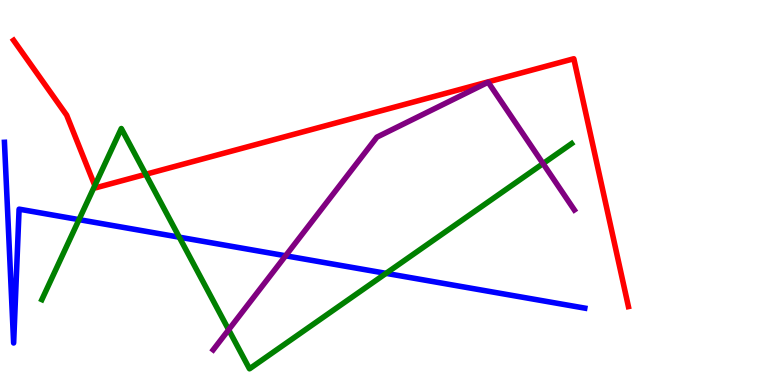[{'lines': ['blue', 'red'], 'intersections': []}, {'lines': ['green', 'red'], 'intersections': [{'x': 1.22, 'y': 5.18}, {'x': 1.88, 'y': 5.47}]}, {'lines': ['purple', 'red'], 'intersections': []}, {'lines': ['blue', 'green'], 'intersections': [{'x': 1.02, 'y': 4.3}, {'x': 2.31, 'y': 3.84}, {'x': 4.98, 'y': 2.9}]}, {'lines': ['blue', 'purple'], 'intersections': [{'x': 3.69, 'y': 3.36}]}, {'lines': ['green', 'purple'], 'intersections': [{'x': 2.95, 'y': 1.43}, {'x': 7.01, 'y': 5.75}]}]